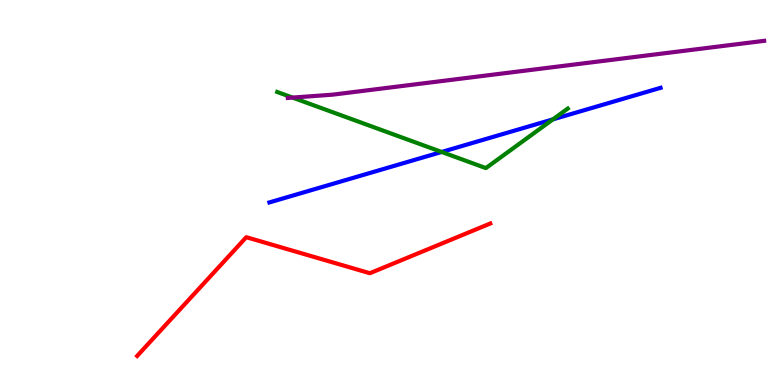[{'lines': ['blue', 'red'], 'intersections': []}, {'lines': ['green', 'red'], 'intersections': []}, {'lines': ['purple', 'red'], 'intersections': []}, {'lines': ['blue', 'green'], 'intersections': [{'x': 5.7, 'y': 6.05}, {'x': 7.13, 'y': 6.9}]}, {'lines': ['blue', 'purple'], 'intersections': []}, {'lines': ['green', 'purple'], 'intersections': [{'x': 3.77, 'y': 7.47}]}]